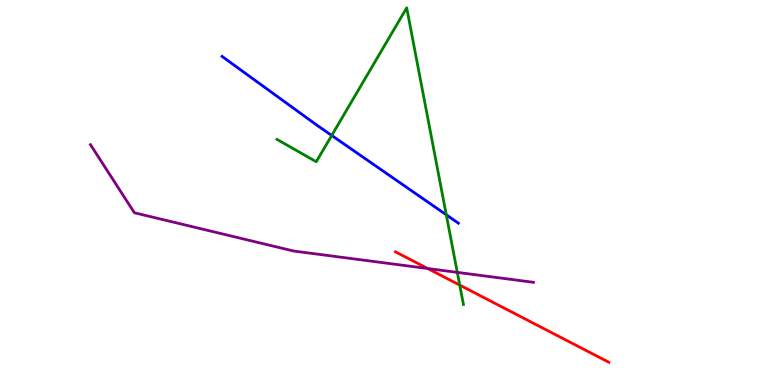[{'lines': ['blue', 'red'], 'intersections': []}, {'lines': ['green', 'red'], 'intersections': [{'x': 5.93, 'y': 2.59}]}, {'lines': ['purple', 'red'], 'intersections': [{'x': 5.52, 'y': 3.03}]}, {'lines': ['blue', 'green'], 'intersections': [{'x': 4.28, 'y': 6.48}, {'x': 5.76, 'y': 4.42}]}, {'lines': ['blue', 'purple'], 'intersections': []}, {'lines': ['green', 'purple'], 'intersections': [{'x': 5.9, 'y': 2.93}]}]